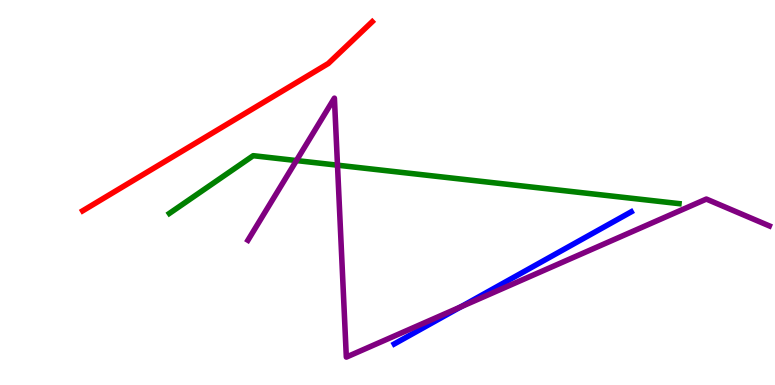[{'lines': ['blue', 'red'], 'intersections': []}, {'lines': ['green', 'red'], 'intersections': []}, {'lines': ['purple', 'red'], 'intersections': []}, {'lines': ['blue', 'green'], 'intersections': []}, {'lines': ['blue', 'purple'], 'intersections': [{'x': 5.95, 'y': 2.03}]}, {'lines': ['green', 'purple'], 'intersections': [{'x': 3.82, 'y': 5.83}, {'x': 4.35, 'y': 5.71}]}]